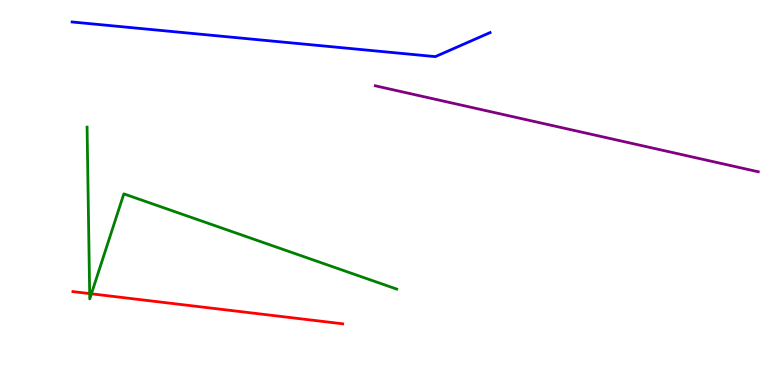[{'lines': ['blue', 'red'], 'intersections': []}, {'lines': ['green', 'red'], 'intersections': [{'x': 1.16, 'y': 2.37}, {'x': 1.18, 'y': 2.37}]}, {'lines': ['purple', 'red'], 'intersections': []}, {'lines': ['blue', 'green'], 'intersections': []}, {'lines': ['blue', 'purple'], 'intersections': []}, {'lines': ['green', 'purple'], 'intersections': []}]